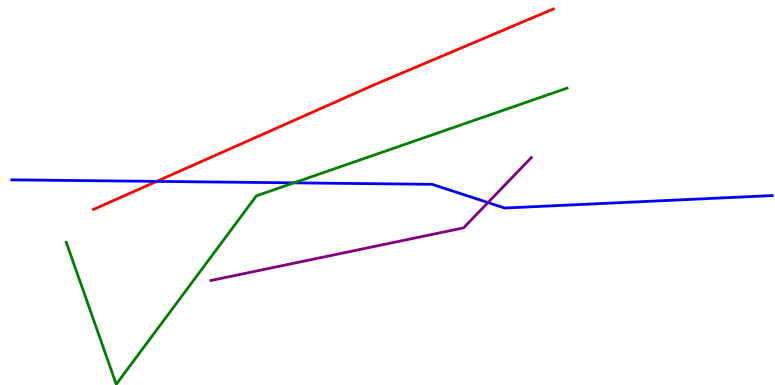[{'lines': ['blue', 'red'], 'intersections': [{'x': 2.02, 'y': 5.29}]}, {'lines': ['green', 'red'], 'intersections': []}, {'lines': ['purple', 'red'], 'intersections': []}, {'lines': ['blue', 'green'], 'intersections': [{'x': 3.79, 'y': 5.25}]}, {'lines': ['blue', 'purple'], 'intersections': [{'x': 6.3, 'y': 4.74}]}, {'lines': ['green', 'purple'], 'intersections': []}]